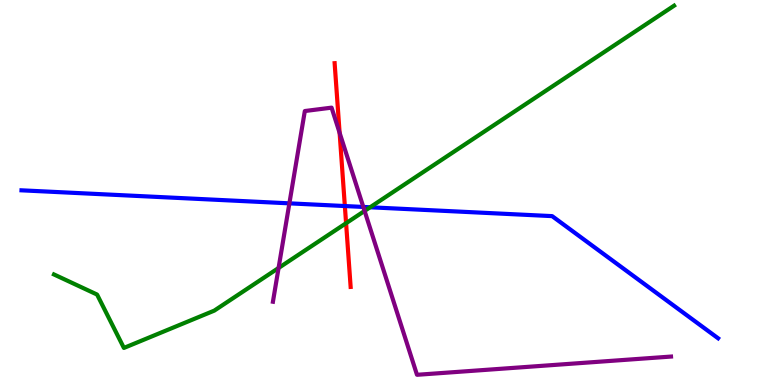[{'lines': ['blue', 'red'], 'intersections': [{'x': 4.45, 'y': 4.65}]}, {'lines': ['green', 'red'], 'intersections': [{'x': 4.47, 'y': 4.2}]}, {'lines': ['purple', 'red'], 'intersections': [{'x': 4.38, 'y': 6.55}]}, {'lines': ['blue', 'green'], 'intersections': [{'x': 4.78, 'y': 4.62}]}, {'lines': ['blue', 'purple'], 'intersections': [{'x': 3.73, 'y': 4.72}, {'x': 4.69, 'y': 4.62}]}, {'lines': ['green', 'purple'], 'intersections': [{'x': 3.59, 'y': 3.04}, {'x': 4.7, 'y': 4.52}]}]